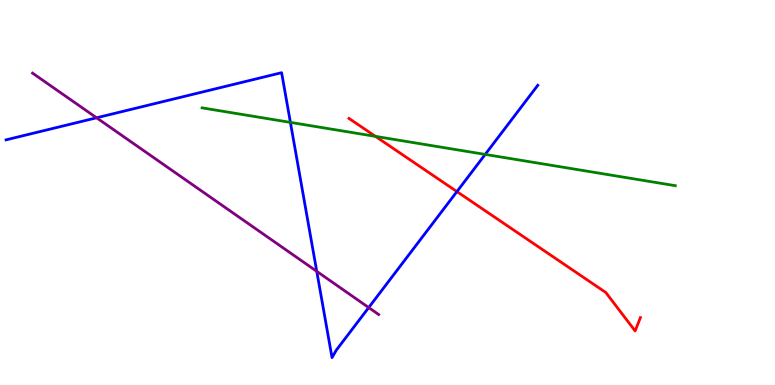[{'lines': ['blue', 'red'], 'intersections': [{'x': 5.9, 'y': 5.02}]}, {'lines': ['green', 'red'], 'intersections': [{'x': 4.84, 'y': 6.46}]}, {'lines': ['purple', 'red'], 'intersections': []}, {'lines': ['blue', 'green'], 'intersections': [{'x': 3.75, 'y': 6.82}, {'x': 6.26, 'y': 5.99}]}, {'lines': ['blue', 'purple'], 'intersections': [{'x': 1.25, 'y': 6.94}, {'x': 4.09, 'y': 2.95}, {'x': 4.76, 'y': 2.01}]}, {'lines': ['green', 'purple'], 'intersections': []}]